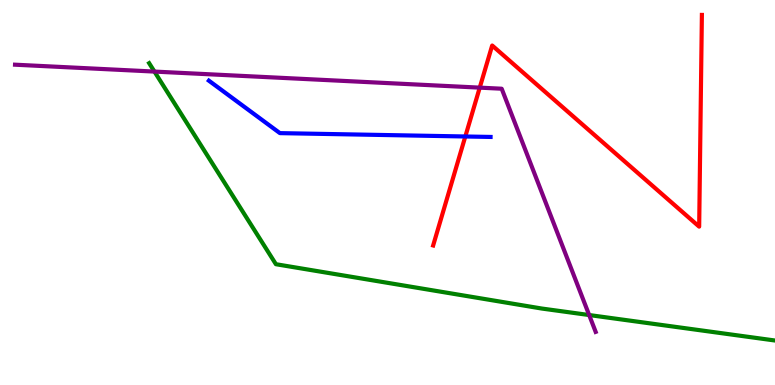[{'lines': ['blue', 'red'], 'intersections': [{'x': 6.0, 'y': 6.45}]}, {'lines': ['green', 'red'], 'intersections': []}, {'lines': ['purple', 'red'], 'intersections': [{'x': 6.19, 'y': 7.72}]}, {'lines': ['blue', 'green'], 'intersections': []}, {'lines': ['blue', 'purple'], 'intersections': []}, {'lines': ['green', 'purple'], 'intersections': [{'x': 1.99, 'y': 8.14}, {'x': 7.6, 'y': 1.82}]}]